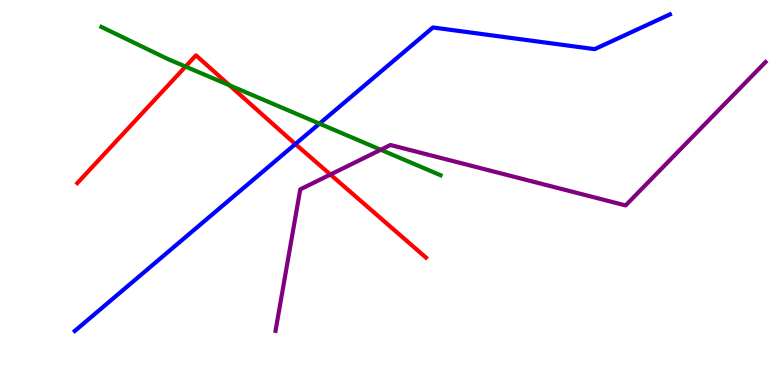[{'lines': ['blue', 'red'], 'intersections': [{'x': 3.81, 'y': 6.26}]}, {'lines': ['green', 'red'], 'intersections': [{'x': 2.39, 'y': 8.27}, {'x': 2.96, 'y': 7.78}]}, {'lines': ['purple', 'red'], 'intersections': [{'x': 4.26, 'y': 5.47}]}, {'lines': ['blue', 'green'], 'intersections': [{'x': 4.12, 'y': 6.79}]}, {'lines': ['blue', 'purple'], 'intersections': []}, {'lines': ['green', 'purple'], 'intersections': [{'x': 4.91, 'y': 6.11}]}]